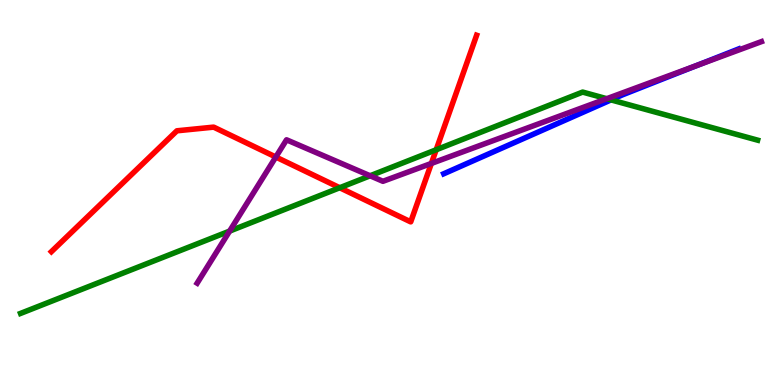[{'lines': ['blue', 'red'], 'intersections': []}, {'lines': ['green', 'red'], 'intersections': [{'x': 4.38, 'y': 5.12}, {'x': 5.63, 'y': 6.11}]}, {'lines': ['purple', 'red'], 'intersections': [{'x': 3.56, 'y': 5.92}, {'x': 5.57, 'y': 5.76}]}, {'lines': ['blue', 'green'], 'intersections': [{'x': 7.88, 'y': 7.41}]}, {'lines': ['blue', 'purple'], 'intersections': [{'x': 8.99, 'y': 8.3}]}, {'lines': ['green', 'purple'], 'intersections': [{'x': 2.96, 'y': 4.0}, {'x': 4.78, 'y': 5.43}, {'x': 7.83, 'y': 7.44}]}]